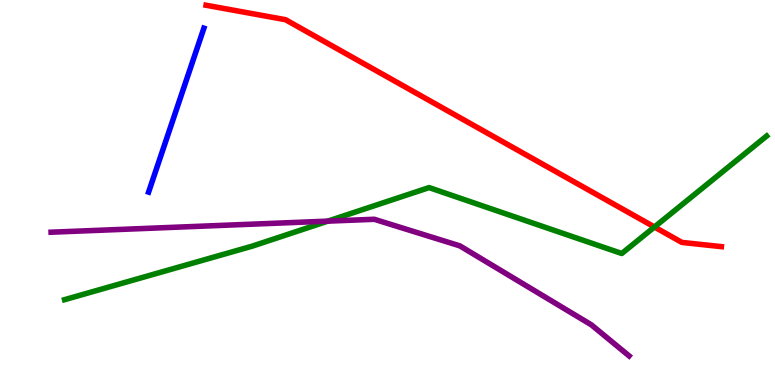[{'lines': ['blue', 'red'], 'intersections': []}, {'lines': ['green', 'red'], 'intersections': [{'x': 8.44, 'y': 4.1}]}, {'lines': ['purple', 'red'], 'intersections': []}, {'lines': ['blue', 'green'], 'intersections': []}, {'lines': ['blue', 'purple'], 'intersections': []}, {'lines': ['green', 'purple'], 'intersections': [{'x': 4.23, 'y': 4.26}]}]